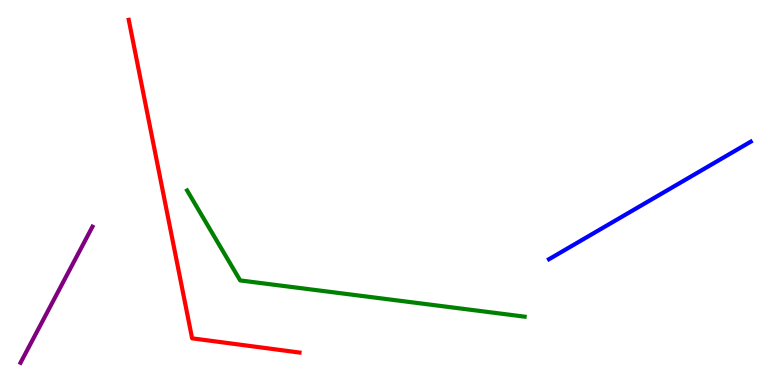[{'lines': ['blue', 'red'], 'intersections': []}, {'lines': ['green', 'red'], 'intersections': []}, {'lines': ['purple', 'red'], 'intersections': []}, {'lines': ['blue', 'green'], 'intersections': []}, {'lines': ['blue', 'purple'], 'intersections': []}, {'lines': ['green', 'purple'], 'intersections': []}]